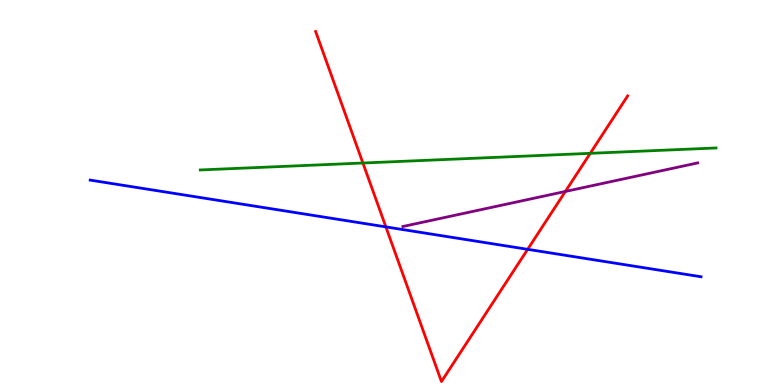[{'lines': ['blue', 'red'], 'intersections': [{'x': 4.98, 'y': 4.11}, {'x': 6.81, 'y': 3.52}]}, {'lines': ['green', 'red'], 'intersections': [{'x': 4.68, 'y': 5.77}, {'x': 7.62, 'y': 6.02}]}, {'lines': ['purple', 'red'], 'intersections': [{'x': 7.3, 'y': 5.03}]}, {'lines': ['blue', 'green'], 'intersections': []}, {'lines': ['blue', 'purple'], 'intersections': []}, {'lines': ['green', 'purple'], 'intersections': []}]